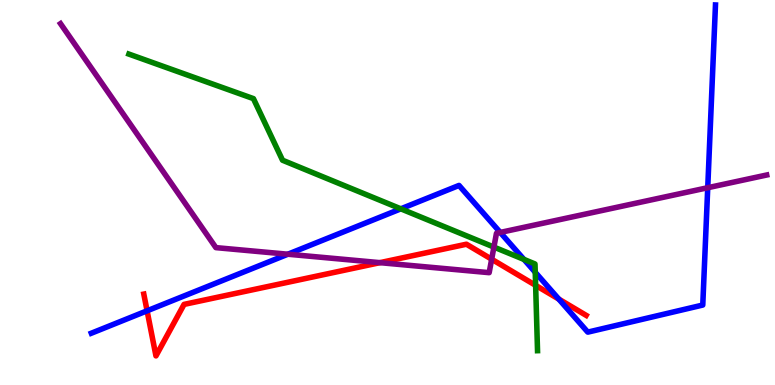[{'lines': ['blue', 'red'], 'intersections': [{'x': 1.9, 'y': 1.93}, {'x': 7.21, 'y': 2.23}]}, {'lines': ['green', 'red'], 'intersections': [{'x': 6.91, 'y': 2.59}]}, {'lines': ['purple', 'red'], 'intersections': [{'x': 4.9, 'y': 3.18}, {'x': 6.34, 'y': 3.27}]}, {'lines': ['blue', 'green'], 'intersections': [{'x': 5.17, 'y': 4.58}, {'x': 6.76, 'y': 3.26}, {'x': 6.91, 'y': 2.93}]}, {'lines': ['blue', 'purple'], 'intersections': [{'x': 3.71, 'y': 3.4}, {'x': 6.46, 'y': 3.96}, {'x': 9.13, 'y': 5.12}]}, {'lines': ['green', 'purple'], 'intersections': [{'x': 6.37, 'y': 3.58}]}]